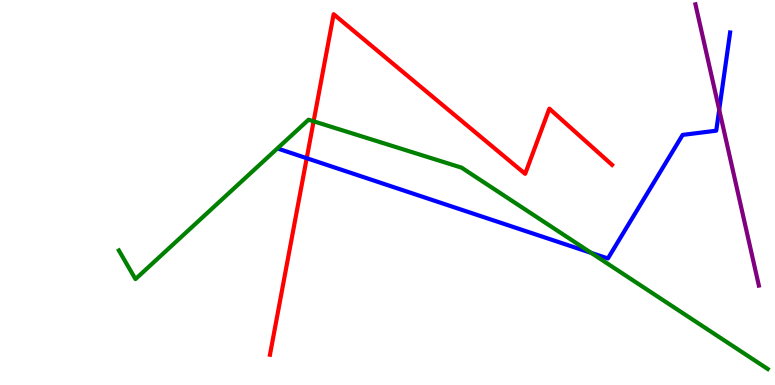[{'lines': ['blue', 'red'], 'intersections': [{'x': 3.96, 'y': 5.89}]}, {'lines': ['green', 'red'], 'intersections': [{'x': 4.05, 'y': 6.85}]}, {'lines': ['purple', 'red'], 'intersections': []}, {'lines': ['blue', 'green'], 'intersections': [{'x': 7.63, 'y': 3.43}]}, {'lines': ['blue', 'purple'], 'intersections': [{'x': 9.28, 'y': 7.15}]}, {'lines': ['green', 'purple'], 'intersections': []}]